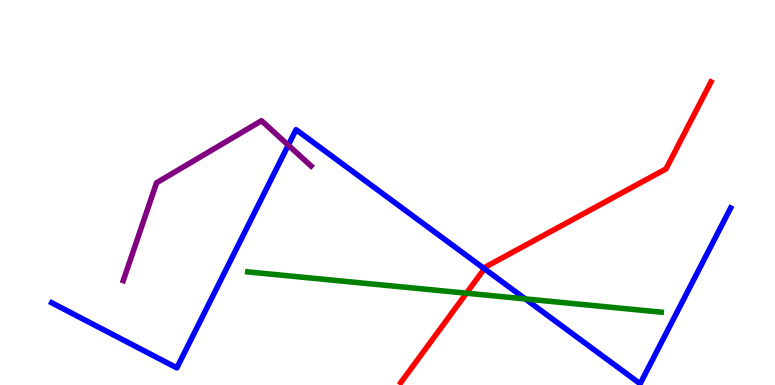[{'lines': ['blue', 'red'], 'intersections': [{'x': 6.25, 'y': 3.02}]}, {'lines': ['green', 'red'], 'intersections': [{'x': 6.02, 'y': 2.38}]}, {'lines': ['purple', 'red'], 'intersections': []}, {'lines': ['blue', 'green'], 'intersections': [{'x': 6.78, 'y': 2.24}]}, {'lines': ['blue', 'purple'], 'intersections': [{'x': 3.72, 'y': 6.23}]}, {'lines': ['green', 'purple'], 'intersections': []}]